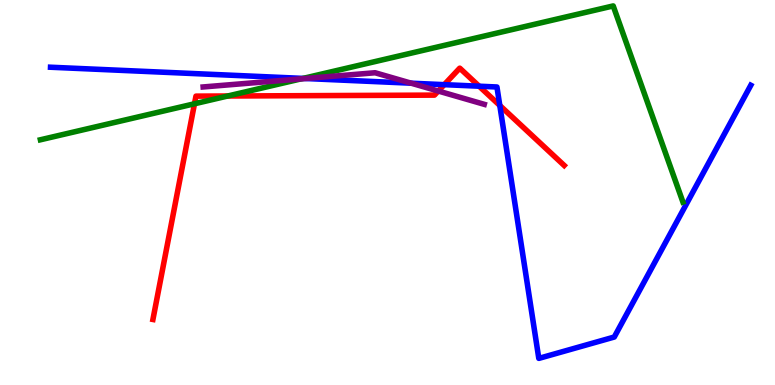[{'lines': ['blue', 'red'], 'intersections': [{'x': 5.73, 'y': 7.8}, {'x': 6.18, 'y': 7.76}, {'x': 6.45, 'y': 7.26}]}, {'lines': ['green', 'red'], 'intersections': [{'x': 2.51, 'y': 7.3}, {'x': 2.94, 'y': 7.51}]}, {'lines': ['purple', 'red'], 'intersections': [{'x': 5.66, 'y': 7.64}]}, {'lines': ['blue', 'green'], 'intersections': [{'x': 3.91, 'y': 7.96}]}, {'lines': ['blue', 'purple'], 'intersections': [{'x': 3.94, 'y': 7.96}, {'x': 5.31, 'y': 7.84}]}, {'lines': ['green', 'purple'], 'intersections': [{'x': 3.88, 'y': 7.95}]}]